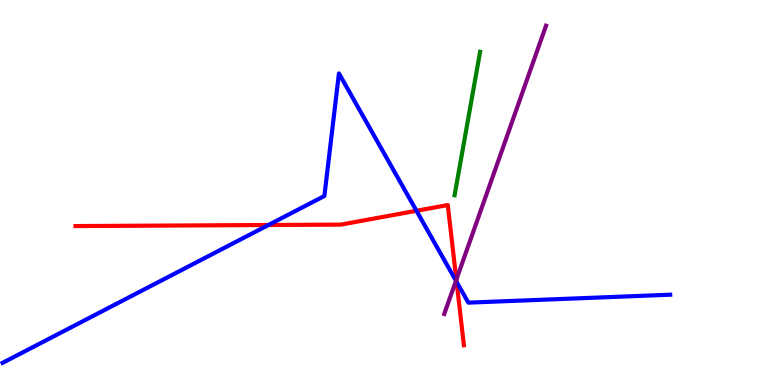[{'lines': ['blue', 'red'], 'intersections': [{'x': 3.46, 'y': 4.16}, {'x': 5.37, 'y': 4.53}, {'x': 5.89, 'y': 2.68}]}, {'lines': ['green', 'red'], 'intersections': []}, {'lines': ['purple', 'red'], 'intersections': [{'x': 5.89, 'y': 2.74}]}, {'lines': ['blue', 'green'], 'intersections': []}, {'lines': ['blue', 'purple'], 'intersections': [{'x': 5.88, 'y': 2.71}]}, {'lines': ['green', 'purple'], 'intersections': []}]